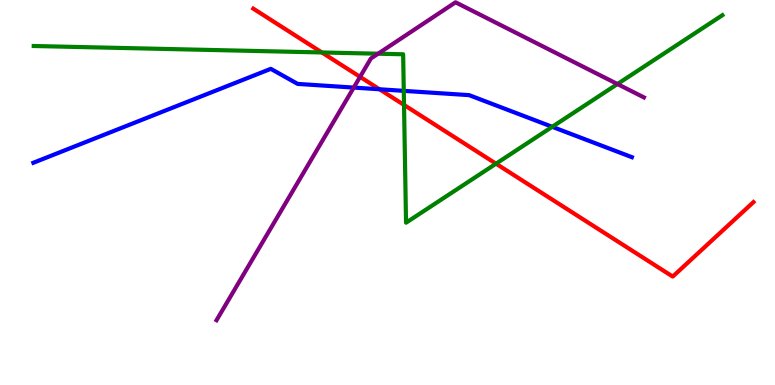[{'lines': ['blue', 'red'], 'intersections': [{'x': 4.9, 'y': 7.68}]}, {'lines': ['green', 'red'], 'intersections': [{'x': 4.15, 'y': 8.64}, {'x': 5.21, 'y': 7.27}, {'x': 6.4, 'y': 5.75}]}, {'lines': ['purple', 'red'], 'intersections': [{'x': 4.65, 'y': 8.0}]}, {'lines': ['blue', 'green'], 'intersections': [{'x': 5.21, 'y': 7.64}, {'x': 7.13, 'y': 6.71}]}, {'lines': ['blue', 'purple'], 'intersections': [{'x': 4.56, 'y': 7.73}]}, {'lines': ['green', 'purple'], 'intersections': [{'x': 4.88, 'y': 8.6}, {'x': 7.97, 'y': 7.82}]}]